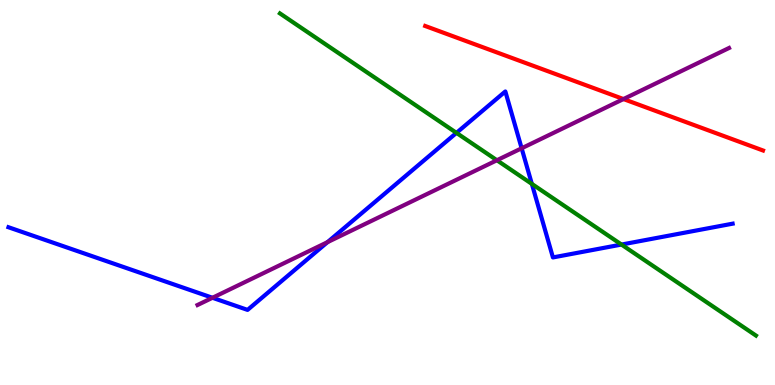[{'lines': ['blue', 'red'], 'intersections': []}, {'lines': ['green', 'red'], 'intersections': []}, {'lines': ['purple', 'red'], 'intersections': [{'x': 8.04, 'y': 7.43}]}, {'lines': ['blue', 'green'], 'intersections': [{'x': 5.89, 'y': 6.55}, {'x': 6.86, 'y': 5.22}, {'x': 8.02, 'y': 3.65}]}, {'lines': ['blue', 'purple'], 'intersections': [{'x': 2.74, 'y': 2.27}, {'x': 4.23, 'y': 3.71}, {'x': 6.73, 'y': 6.15}]}, {'lines': ['green', 'purple'], 'intersections': [{'x': 6.41, 'y': 5.84}]}]